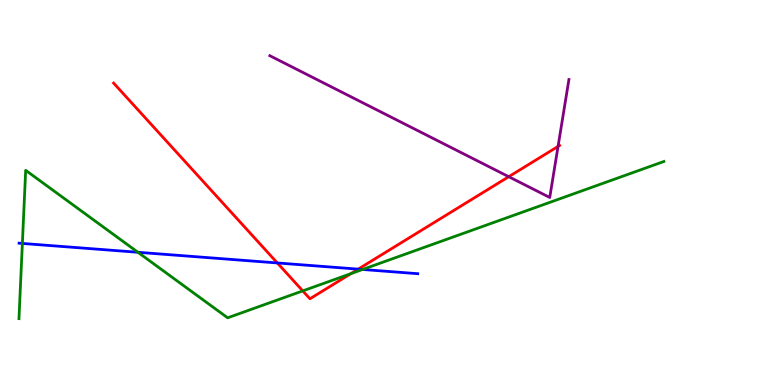[{'lines': ['blue', 'red'], 'intersections': [{'x': 3.58, 'y': 3.17}, {'x': 4.62, 'y': 3.01}]}, {'lines': ['green', 'red'], 'intersections': [{'x': 3.91, 'y': 2.44}, {'x': 4.53, 'y': 2.89}]}, {'lines': ['purple', 'red'], 'intersections': [{'x': 6.56, 'y': 5.41}, {'x': 7.2, 'y': 6.2}]}, {'lines': ['blue', 'green'], 'intersections': [{'x': 0.289, 'y': 3.68}, {'x': 1.78, 'y': 3.45}, {'x': 4.68, 'y': 3.0}]}, {'lines': ['blue', 'purple'], 'intersections': []}, {'lines': ['green', 'purple'], 'intersections': []}]